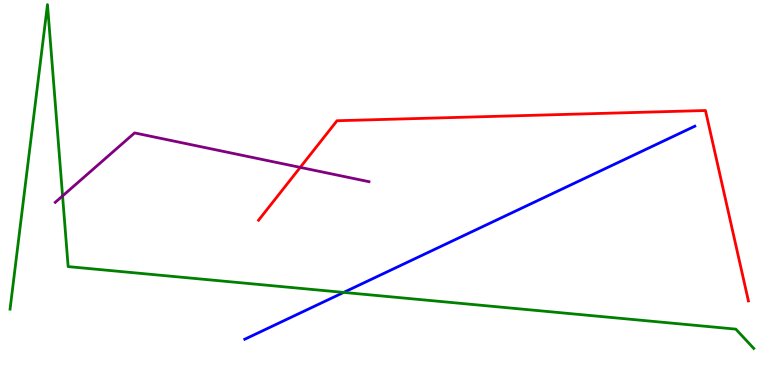[{'lines': ['blue', 'red'], 'intersections': []}, {'lines': ['green', 'red'], 'intersections': []}, {'lines': ['purple', 'red'], 'intersections': [{'x': 3.87, 'y': 5.65}]}, {'lines': ['blue', 'green'], 'intersections': [{'x': 4.43, 'y': 2.4}]}, {'lines': ['blue', 'purple'], 'intersections': []}, {'lines': ['green', 'purple'], 'intersections': [{'x': 0.807, 'y': 4.91}]}]